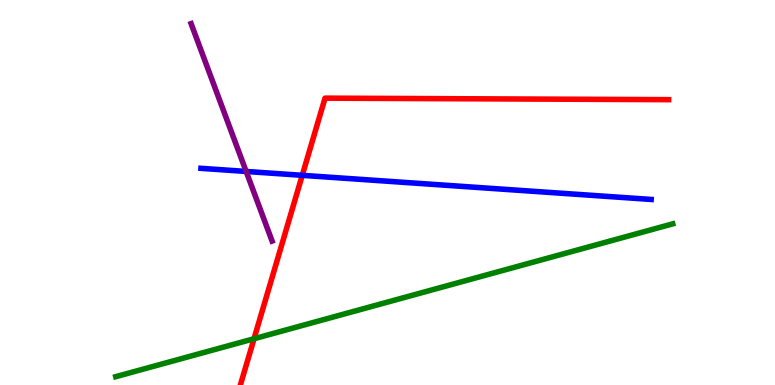[{'lines': ['blue', 'red'], 'intersections': [{'x': 3.9, 'y': 5.45}]}, {'lines': ['green', 'red'], 'intersections': [{'x': 3.28, 'y': 1.2}]}, {'lines': ['purple', 'red'], 'intersections': []}, {'lines': ['blue', 'green'], 'intersections': []}, {'lines': ['blue', 'purple'], 'intersections': [{'x': 3.18, 'y': 5.55}]}, {'lines': ['green', 'purple'], 'intersections': []}]